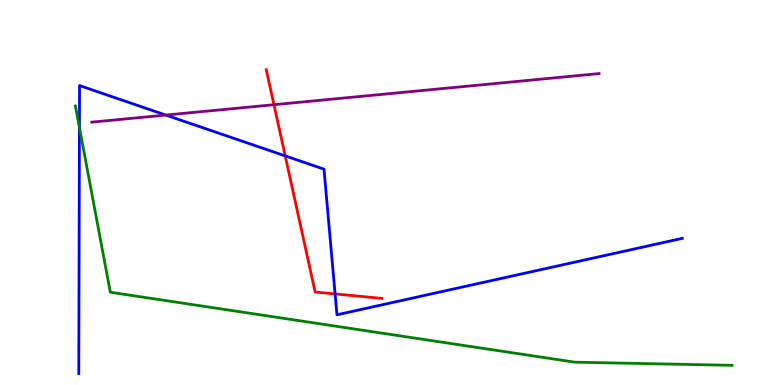[{'lines': ['blue', 'red'], 'intersections': [{'x': 3.68, 'y': 5.95}, {'x': 4.32, 'y': 2.37}]}, {'lines': ['green', 'red'], 'intersections': []}, {'lines': ['purple', 'red'], 'intersections': [{'x': 3.53, 'y': 7.28}]}, {'lines': ['blue', 'green'], 'intersections': [{'x': 1.02, 'y': 6.69}]}, {'lines': ['blue', 'purple'], 'intersections': [{'x': 2.14, 'y': 7.01}]}, {'lines': ['green', 'purple'], 'intersections': []}]